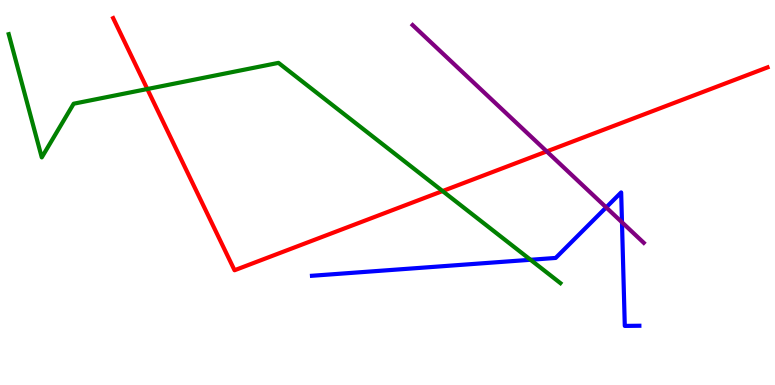[{'lines': ['blue', 'red'], 'intersections': []}, {'lines': ['green', 'red'], 'intersections': [{'x': 1.9, 'y': 7.69}, {'x': 5.71, 'y': 5.04}]}, {'lines': ['purple', 'red'], 'intersections': [{'x': 7.05, 'y': 6.07}]}, {'lines': ['blue', 'green'], 'intersections': [{'x': 6.85, 'y': 3.25}]}, {'lines': ['blue', 'purple'], 'intersections': [{'x': 7.82, 'y': 4.61}, {'x': 8.03, 'y': 4.23}]}, {'lines': ['green', 'purple'], 'intersections': []}]